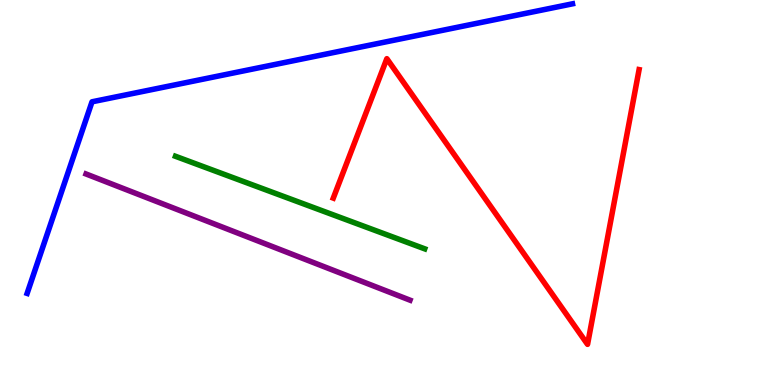[{'lines': ['blue', 'red'], 'intersections': []}, {'lines': ['green', 'red'], 'intersections': []}, {'lines': ['purple', 'red'], 'intersections': []}, {'lines': ['blue', 'green'], 'intersections': []}, {'lines': ['blue', 'purple'], 'intersections': []}, {'lines': ['green', 'purple'], 'intersections': []}]